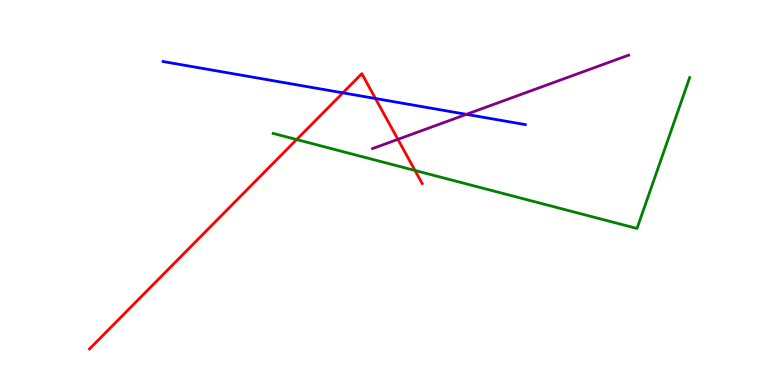[{'lines': ['blue', 'red'], 'intersections': [{'x': 4.42, 'y': 7.59}, {'x': 4.84, 'y': 7.44}]}, {'lines': ['green', 'red'], 'intersections': [{'x': 3.83, 'y': 6.38}, {'x': 5.35, 'y': 5.57}]}, {'lines': ['purple', 'red'], 'intersections': [{'x': 5.13, 'y': 6.38}]}, {'lines': ['blue', 'green'], 'intersections': []}, {'lines': ['blue', 'purple'], 'intersections': [{'x': 6.02, 'y': 7.03}]}, {'lines': ['green', 'purple'], 'intersections': []}]